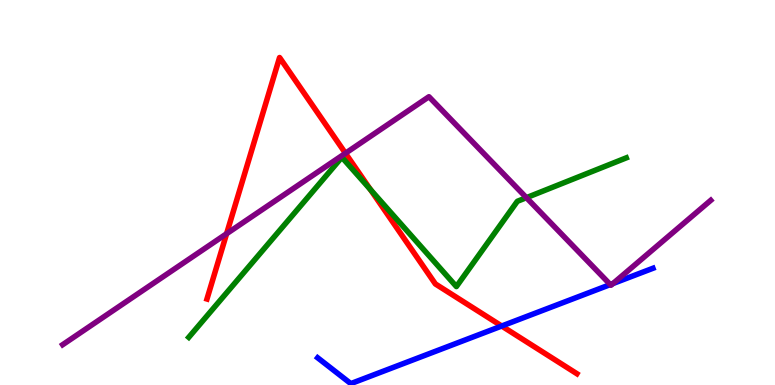[{'lines': ['blue', 'red'], 'intersections': [{'x': 6.47, 'y': 1.53}]}, {'lines': ['green', 'red'], 'intersections': [{'x': 4.78, 'y': 5.08}]}, {'lines': ['purple', 'red'], 'intersections': [{'x': 2.92, 'y': 3.93}, {'x': 4.46, 'y': 6.02}]}, {'lines': ['blue', 'green'], 'intersections': []}, {'lines': ['blue', 'purple'], 'intersections': [{'x': 7.87, 'y': 2.61}, {'x': 7.91, 'y': 2.64}]}, {'lines': ['green', 'purple'], 'intersections': [{'x': 6.79, 'y': 4.87}]}]